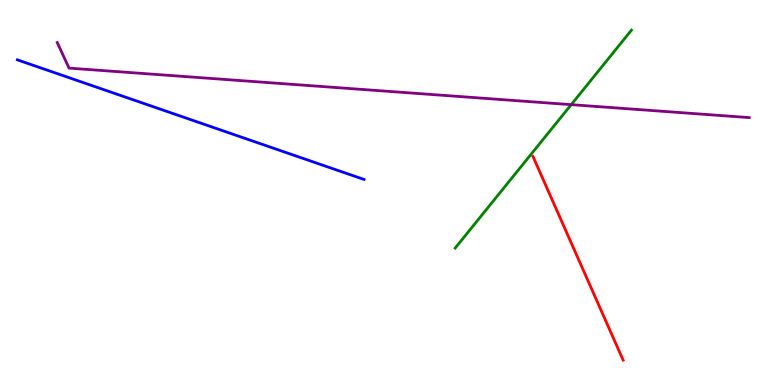[{'lines': ['blue', 'red'], 'intersections': []}, {'lines': ['green', 'red'], 'intersections': []}, {'lines': ['purple', 'red'], 'intersections': []}, {'lines': ['blue', 'green'], 'intersections': []}, {'lines': ['blue', 'purple'], 'intersections': []}, {'lines': ['green', 'purple'], 'intersections': [{'x': 7.37, 'y': 7.28}]}]